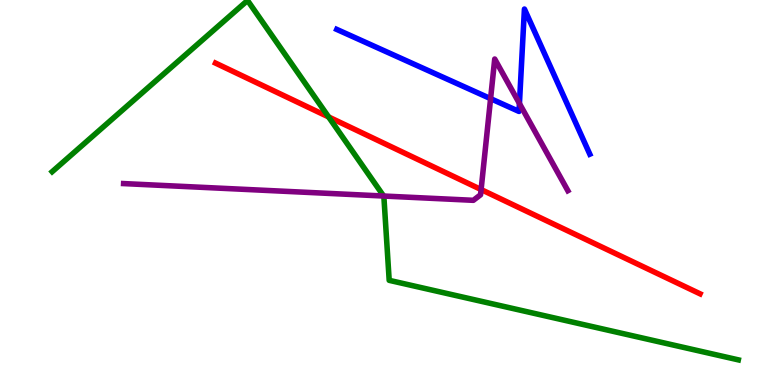[{'lines': ['blue', 'red'], 'intersections': []}, {'lines': ['green', 'red'], 'intersections': [{'x': 4.24, 'y': 6.96}]}, {'lines': ['purple', 'red'], 'intersections': [{'x': 6.21, 'y': 5.08}]}, {'lines': ['blue', 'green'], 'intersections': []}, {'lines': ['blue', 'purple'], 'intersections': [{'x': 6.33, 'y': 7.44}, {'x': 6.7, 'y': 7.31}]}, {'lines': ['green', 'purple'], 'intersections': [{'x': 4.95, 'y': 4.91}]}]